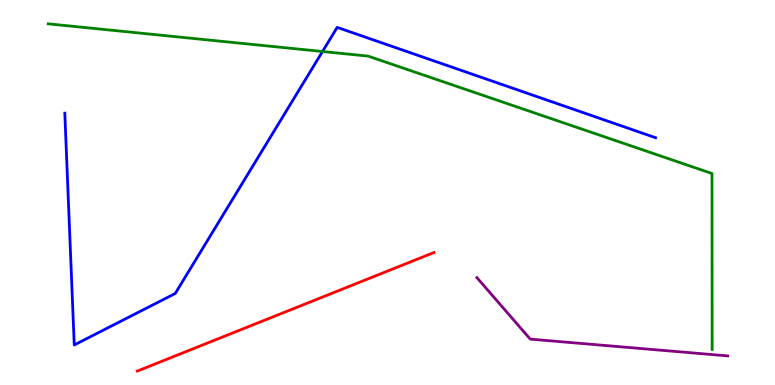[{'lines': ['blue', 'red'], 'intersections': []}, {'lines': ['green', 'red'], 'intersections': []}, {'lines': ['purple', 'red'], 'intersections': []}, {'lines': ['blue', 'green'], 'intersections': [{'x': 4.16, 'y': 8.66}]}, {'lines': ['blue', 'purple'], 'intersections': []}, {'lines': ['green', 'purple'], 'intersections': []}]